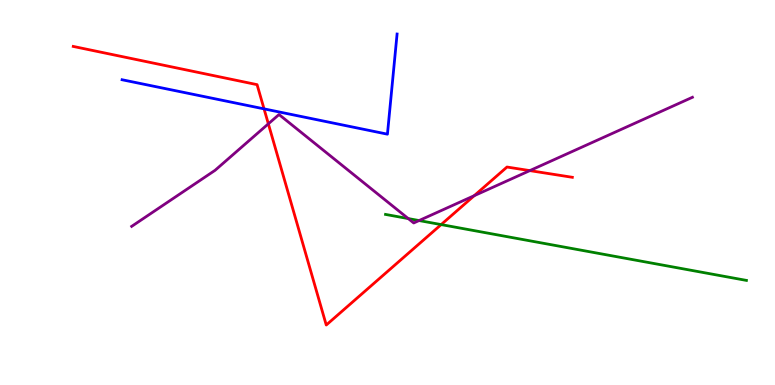[{'lines': ['blue', 'red'], 'intersections': [{'x': 3.41, 'y': 7.17}]}, {'lines': ['green', 'red'], 'intersections': [{'x': 5.69, 'y': 4.17}]}, {'lines': ['purple', 'red'], 'intersections': [{'x': 3.46, 'y': 6.78}, {'x': 6.12, 'y': 4.92}, {'x': 6.84, 'y': 5.57}]}, {'lines': ['blue', 'green'], 'intersections': []}, {'lines': ['blue', 'purple'], 'intersections': []}, {'lines': ['green', 'purple'], 'intersections': [{'x': 5.27, 'y': 4.32}, {'x': 5.41, 'y': 4.27}]}]